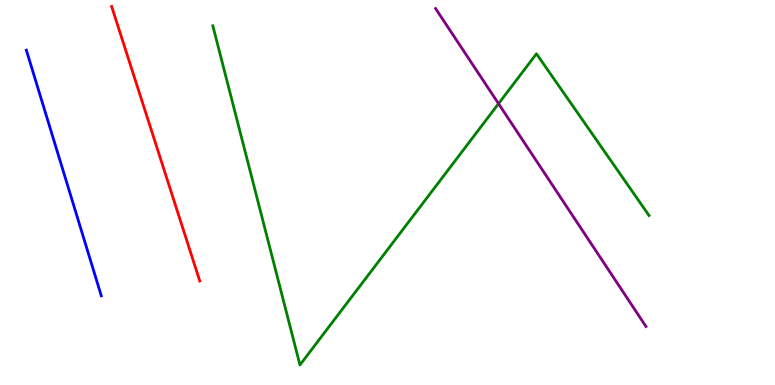[{'lines': ['blue', 'red'], 'intersections': []}, {'lines': ['green', 'red'], 'intersections': []}, {'lines': ['purple', 'red'], 'intersections': []}, {'lines': ['blue', 'green'], 'intersections': []}, {'lines': ['blue', 'purple'], 'intersections': []}, {'lines': ['green', 'purple'], 'intersections': [{'x': 6.43, 'y': 7.31}]}]